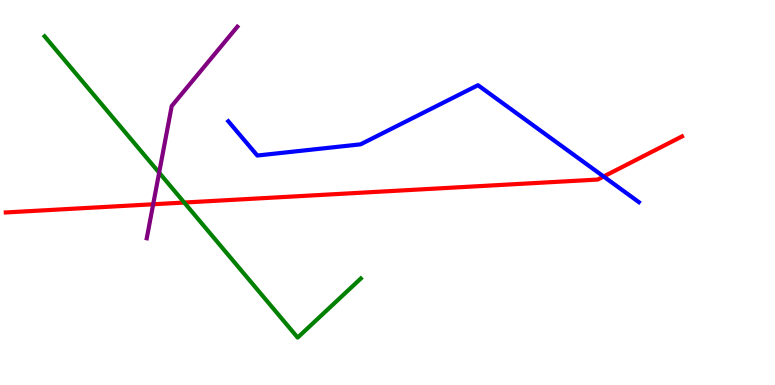[{'lines': ['blue', 'red'], 'intersections': [{'x': 7.79, 'y': 5.42}]}, {'lines': ['green', 'red'], 'intersections': [{'x': 2.38, 'y': 4.74}]}, {'lines': ['purple', 'red'], 'intersections': [{'x': 1.98, 'y': 4.69}]}, {'lines': ['blue', 'green'], 'intersections': []}, {'lines': ['blue', 'purple'], 'intersections': []}, {'lines': ['green', 'purple'], 'intersections': [{'x': 2.05, 'y': 5.52}]}]